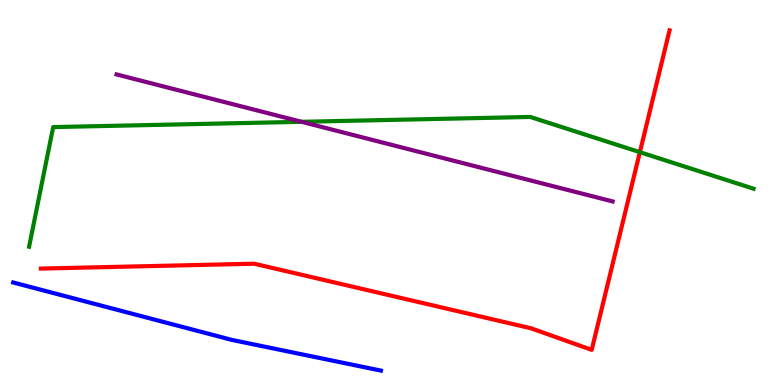[{'lines': ['blue', 'red'], 'intersections': []}, {'lines': ['green', 'red'], 'intersections': [{'x': 8.26, 'y': 6.05}]}, {'lines': ['purple', 'red'], 'intersections': []}, {'lines': ['blue', 'green'], 'intersections': []}, {'lines': ['blue', 'purple'], 'intersections': []}, {'lines': ['green', 'purple'], 'intersections': [{'x': 3.89, 'y': 6.84}]}]